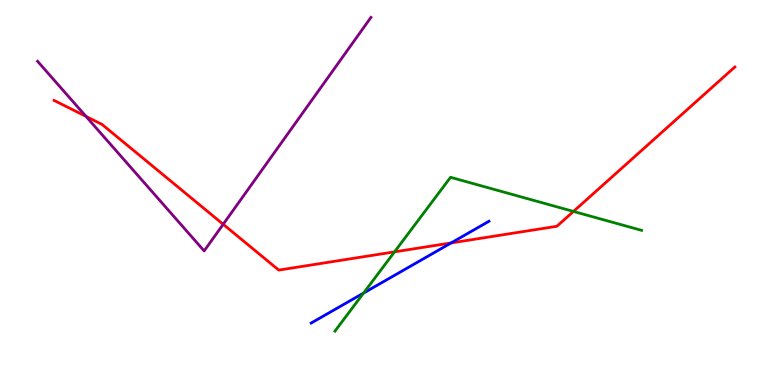[{'lines': ['blue', 'red'], 'intersections': [{'x': 5.82, 'y': 3.69}]}, {'lines': ['green', 'red'], 'intersections': [{'x': 5.09, 'y': 3.46}, {'x': 7.4, 'y': 4.51}]}, {'lines': ['purple', 'red'], 'intersections': [{'x': 1.11, 'y': 6.98}, {'x': 2.88, 'y': 4.17}]}, {'lines': ['blue', 'green'], 'intersections': [{'x': 4.69, 'y': 2.39}]}, {'lines': ['blue', 'purple'], 'intersections': []}, {'lines': ['green', 'purple'], 'intersections': []}]